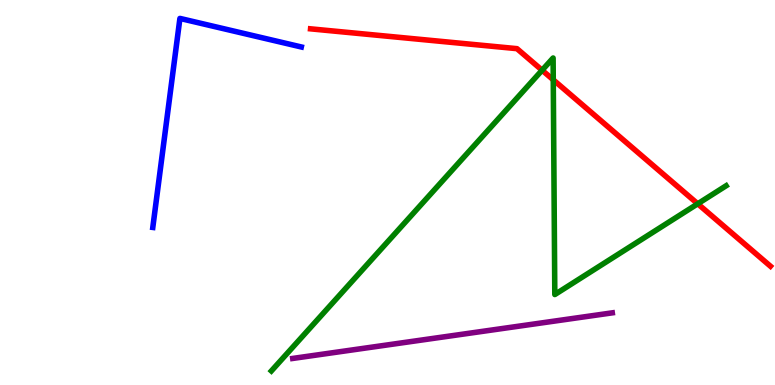[{'lines': ['blue', 'red'], 'intersections': []}, {'lines': ['green', 'red'], 'intersections': [{'x': 6.99, 'y': 8.18}, {'x': 7.14, 'y': 7.93}, {'x': 9.0, 'y': 4.71}]}, {'lines': ['purple', 'red'], 'intersections': []}, {'lines': ['blue', 'green'], 'intersections': []}, {'lines': ['blue', 'purple'], 'intersections': []}, {'lines': ['green', 'purple'], 'intersections': []}]